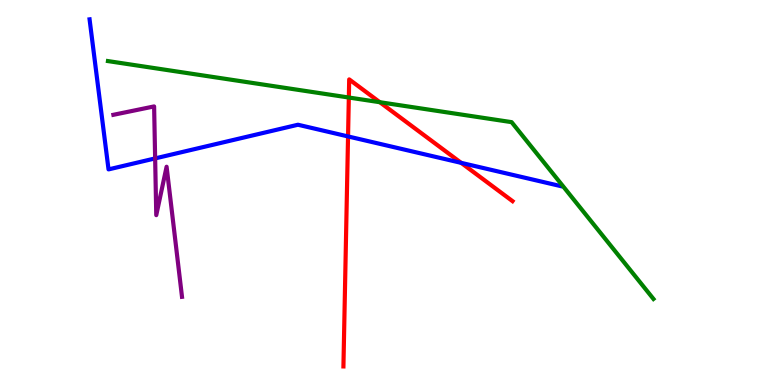[{'lines': ['blue', 'red'], 'intersections': [{'x': 4.49, 'y': 6.46}, {'x': 5.95, 'y': 5.77}]}, {'lines': ['green', 'red'], 'intersections': [{'x': 4.5, 'y': 7.47}, {'x': 4.9, 'y': 7.35}]}, {'lines': ['purple', 'red'], 'intersections': []}, {'lines': ['blue', 'green'], 'intersections': []}, {'lines': ['blue', 'purple'], 'intersections': [{'x': 2.0, 'y': 5.89}]}, {'lines': ['green', 'purple'], 'intersections': []}]